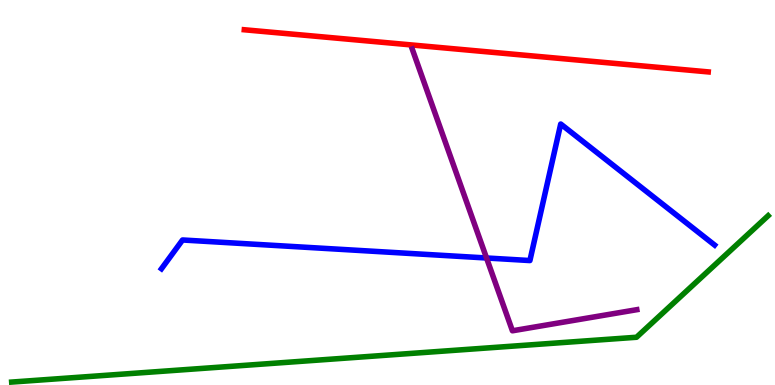[{'lines': ['blue', 'red'], 'intersections': []}, {'lines': ['green', 'red'], 'intersections': []}, {'lines': ['purple', 'red'], 'intersections': []}, {'lines': ['blue', 'green'], 'intersections': []}, {'lines': ['blue', 'purple'], 'intersections': [{'x': 6.28, 'y': 3.3}]}, {'lines': ['green', 'purple'], 'intersections': []}]